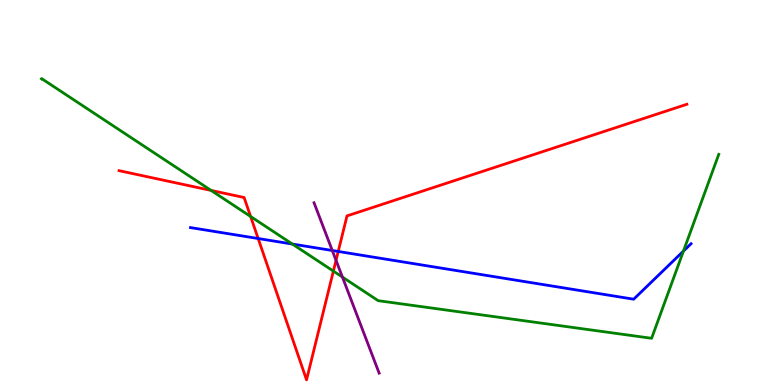[{'lines': ['blue', 'red'], 'intersections': [{'x': 3.33, 'y': 3.8}, {'x': 4.36, 'y': 3.47}]}, {'lines': ['green', 'red'], 'intersections': [{'x': 2.72, 'y': 5.05}, {'x': 3.23, 'y': 4.38}, {'x': 4.3, 'y': 2.96}]}, {'lines': ['purple', 'red'], 'intersections': [{'x': 4.34, 'y': 3.24}]}, {'lines': ['blue', 'green'], 'intersections': [{'x': 3.77, 'y': 3.66}, {'x': 8.82, 'y': 3.48}]}, {'lines': ['blue', 'purple'], 'intersections': [{'x': 4.29, 'y': 3.49}]}, {'lines': ['green', 'purple'], 'intersections': [{'x': 4.42, 'y': 2.8}]}]